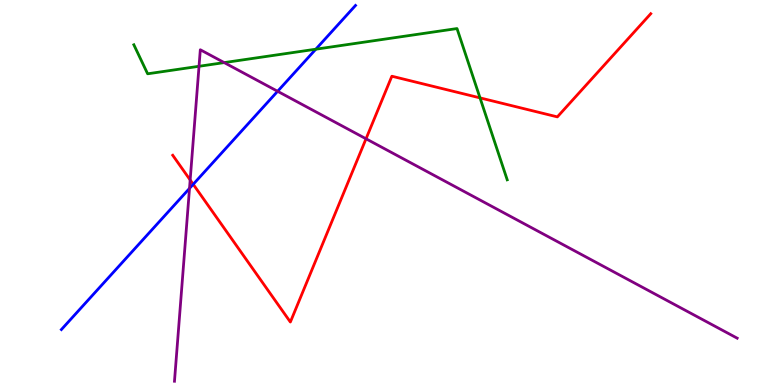[{'lines': ['blue', 'red'], 'intersections': [{'x': 2.49, 'y': 5.21}]}, {'lines': ['green', 'red'], 'intersections': [{'x': 6.19, 'y': 7.46}]}, {'lines': ['purple', 'red'], 'intersections': [{'x': 2.45, 'y': 5.33}, {'x': 4.72, 'y': 6.4}]}, {'lines': ['blue', 'green'], 'intersections': [{'x': 4.07, 'y': 8.72}]}, {'lines': ['blue', 'purple'], 'intersections': [{'x': 2.45, 'y': 5.11}, {'x': 3.58, 'y': 7.63}]}, {'lines': ['green', 'purple'], 'intersections': [{'x': 2.57, 'y': 8.28}, {'x': 2.89, 'y': 8.37}]}]